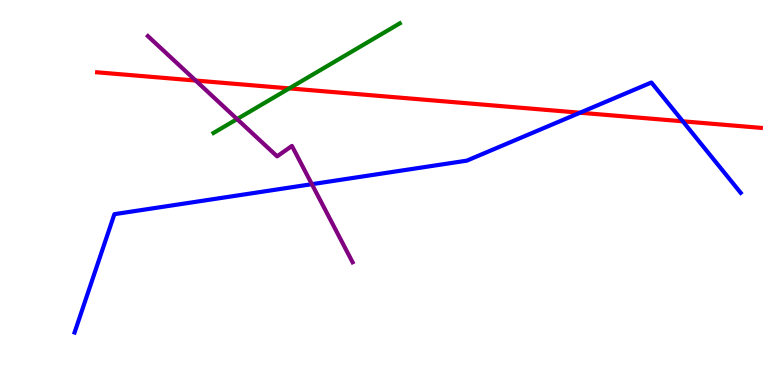[{'lines': ['blue', 'red'], 'intersections': [{'x': 7.48, 'y': 7.07}, {'x': 8.81, 'y': 6.85}]}, {'lines': ['green', 'red'], 'intersections': [{'x': 3.73, 'y': 7.7}]}, {'lines': ['purple', 'red'], 'intersections': [{'x': 2.52, 'y': 7.91}]}, {'lines': ['blue', 'green'], 'intersections': []}, {'lines': ['blue', 'purple'], 'intersections': [{'x': 4.02, 'y': 5.22}]}, {'lines': ['green', 'purple'], 'intersections': [{'x': 3.06, 'y': 6.91}]}]